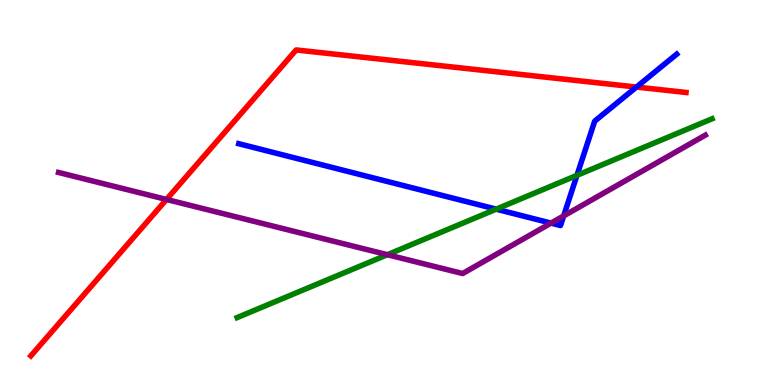[{'lines': ['blue', 'red'], 'intersections': [{'x': 8.21, 'y': 7.74}]}, {'lines': ['green', 'red'], 'intersections': []}, {'lines': ['purple', 'red'], 'intersections': [{'x': 2.15, 'y': 4.82}]}, {'lines': ['blue', 'green'], 'intersections': [{'x': 6.4, 'y': 4.57}, {'x': 7.44, 'y': 5.45}]}, {'lines': ['blue', 'purple'], 'intersections': [{'x': 7.11, 'y': 4.2}, {'x': 7.27, 'y': 4.39}]}, {'lines': ['green', 'purple'], 'intersections': [{'x': 5.0, 'y': 3.38}]}]